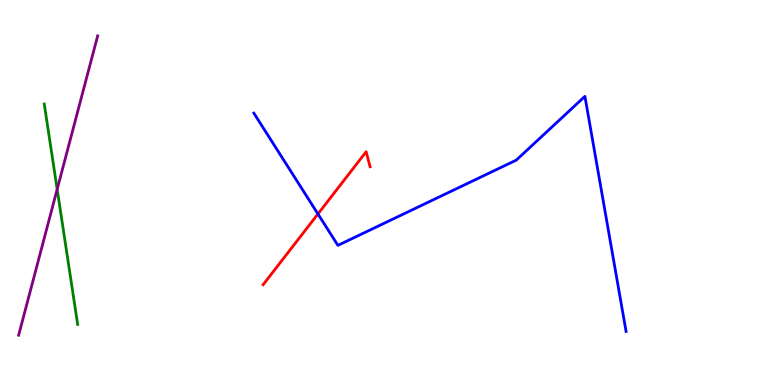[{'lines': ['blue', 'red'], 'intersections': [{'x': 4.1, 'y': 4.44}]}, {'lines': ['green', 'red'], 'intersections': []}, {'lines': ['purple', 'red'], 'intersections': []}, {'lines': ['blue', 'green'], 'intersections': []}, {'lines': ['blue', 'purple'], 'intersections': []}, {'lines': ['green', 'purple'], 'intersections': [{'x': 0.738, 'y': 5.08}]}]